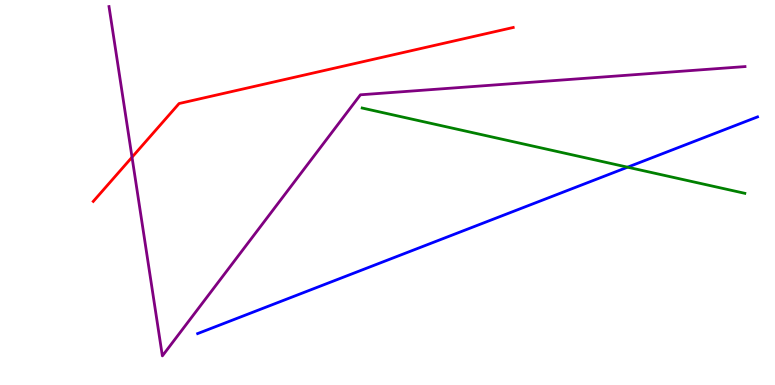[{'lines': ['blue', 'red'], 'intersections': []}, {'lines': ['green', 'red'], 'intersections': []}, {'lines': ['purple', 'red'], 'intersections': [{'x': 1.7, 'y': 5.92}]}, {'lines': ['blue', 'green'], 'intersections': [{'x': 8.1, 'y': 5.66}]}, {'lines': ['blue', 'purple'], 'intersections': []}, {'lines': ['green', 'purple'], 'intersections': []}]